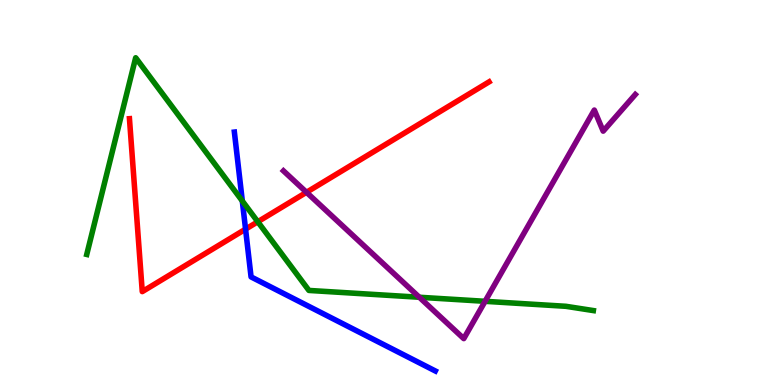[{'lines': ['blue', 'red'], 'intersections': [{'x': 3.17, 'y': 4.05}]}, {'lines': ['green', 'red'], 'intersections': [{'x': 3.33, 'y': 4.24}]}, {'lines': ['purple', 'red'], 'intersections': [{'x': 3.95, 'y': 5.01}]}, {'lines': ['blue', 'green'], 'intersections': [{'x': 3.13, 'y': 4.78}]}, {'lines': ['blue', 'purple'], 'intersections': []}, {'lines': ['green', 'purple'], 'intersections': [{'x': 5.41, 'y': 2.28}, {'x': 6.26, 'y': 2.17}]}]